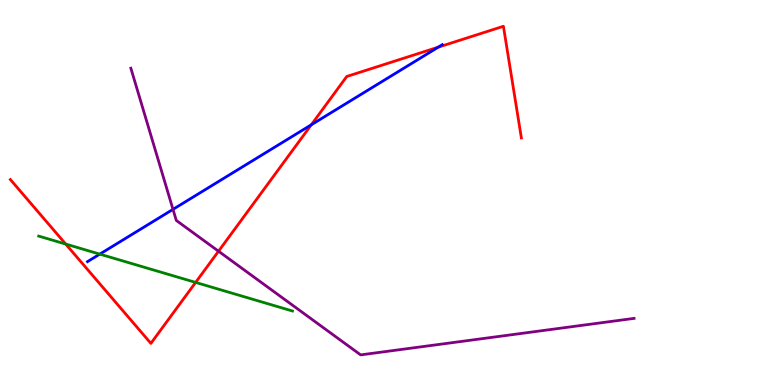[{'lines': ['blue', 'red'], 'intersections': [{'x': 4.02, 'y': 6.76}, {'x': 5.65, 'y': 8.77}]}, {'lines': ['green', 'red'], 'intersections': [{'x': 0.848, 'y': 3.66}, {'x': 2.52, 'y': 2.66}]}, {'lines': ['purple', 'red'], 'intersections': [{'x': 2.82, 'y': 3.47}]}, {'lines': ['blue', 'green'], 'intersections': [{'x': 1.29, 'y': 3.4}]}, {'lines': ['blue', 'purple'], 'intersections': [{'x': 2.23, 'y': 4.56}]}, {'lines': ['green', 'purple'], 'intersections': []}]